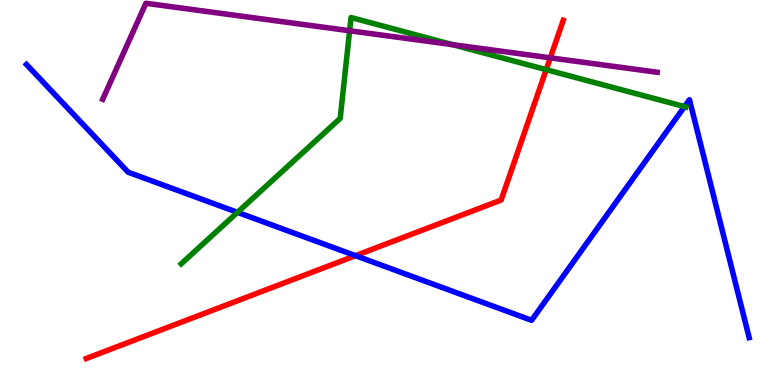[{'lines': ['blue', 'red'], 'intersections': [{'x': 4.59, 'y': 3.36}]}, {'lines': ['green', 'red'], 'intersections': [{'x': 7.05, 'y': 8.19}]}, {'lines': ['purple', 'red'], 'intersections': [{'x': 7.1, 'y': 8.5}]}, {'lines': ['blue', 'green'], 'intersections': [{'x': 3.06, 'y': 4.48}, {'x': 8.83, 'y': 7.23}]}, {'lines': ['blue', 'purple'], 'intersections': []}, {'lines': ['green', 'purple'], 'intersections': [{'x': 4.51, 'y': 9.2}, {'x': 5.84, 'y': 8.84}]}]